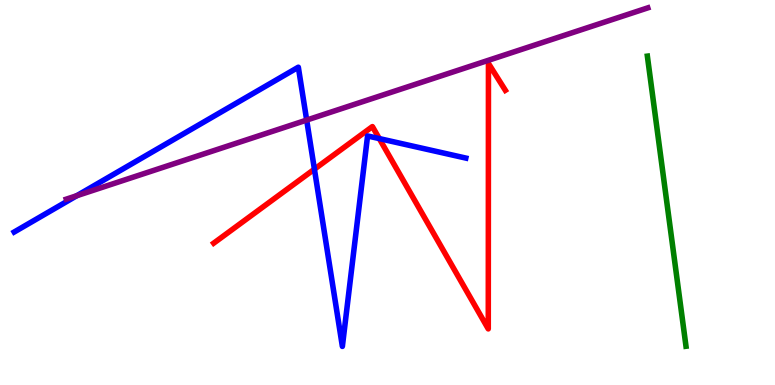[{'lines': ['blue', 'red'], 'intersections': [{'x': 4.06, 'y': 5.61}, {'x': 4.89, 'y': 6.4}]}, {'lines': ['green', 'red'], 'intersections': []}, {'lines': ['purple', 'red'], 'intersections': []}, {'lines': ['blue', 'green'], 'intersections': []}, {'lines': ['blue', 'purple'], 'intersections': [{'x': 0.991, 'y': 4.92}, {'x': 3.96, 'y': 6.88}]}, {'lines': ['green', 'purple'], 'intersections': []}]